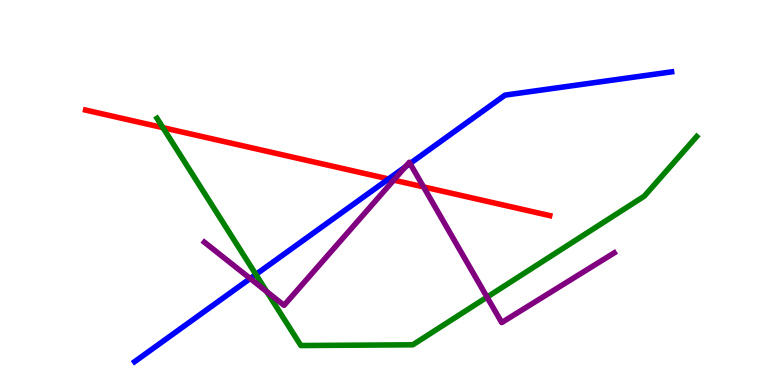[{'lines': ['blue', 'red'], 'intersections': [{'x': 5.01, 'y': 5.35}]}, {'lines': ['green', 'red'], 'intersections': [{'x': 2.1, 'y': 6.68}]}, {'lines': ['purple', 'red'], 'intersections': [{'x': 5.08, 'y': 5.32}, {'x': 5.46, 'y': 5.15}]}, {'lines': ['blue', 'green'], 'intersections': [{'x': 3.3, 'y': 2.87}]}, {'lines': ['blue', 'purple'], 'intersections': [{'x': 3.23, 'y': 2.77}, {'x': 5.23, 'y': 5.66}, {'x': 5.29, 'y': 5.75}]}, {'lines': ['green', 'purple'], 'intersections': [{'x': 3.44, 'y': 2.43}, {'x': 6.28, 'y': 2.28}]}]